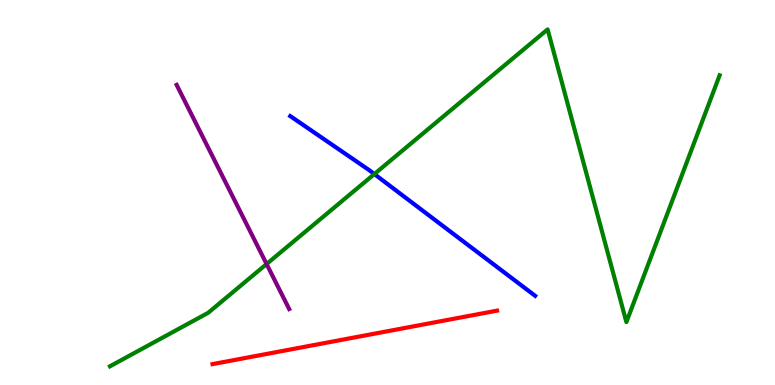[{'lines': ['blue', 'red'], 'intersections': []}, {'lines': ['green', 'red'], 'intersections': []}, {'lines': ['purple', 'red'], 'intersections': []}, {'lines': ['blue', 'green'], 'intersections': [{'x': 4.83, 'y': 5.48}]}, {'lines': ['blue', 'purple'], 'intersections': []}, {'lines': ['green', 'purple'], 'intersections': [{'x': 3.44, 'y': 3.14}]}]